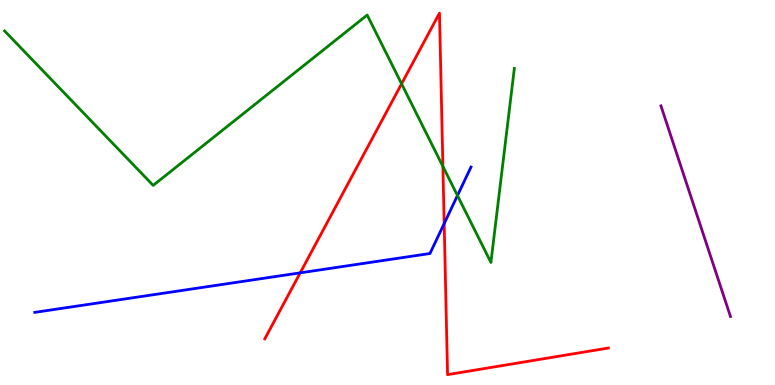[{'lines': ['blue', 'red'], 'intersections': [{'x': 3.87, 'y': 2.91}, {'x': 5.73, 'y': 4.19}]}, {'lines': ['green', 'red'], 'intersections': [{'x': 5.18, 'y': 7.82}, {'x': 5.71, 'y': 5.68}]}, {'lines': ['purple', 'red'], 'intersections': []}, {'lines': ['blue', 'green'], 'intersections': [{'x': 5.9, 'y': 4.92}]}, {'lines': ['blue', 'purple'], 'intersections': []}, {'lines': ['green', 'purple'], 'intersections': []}]